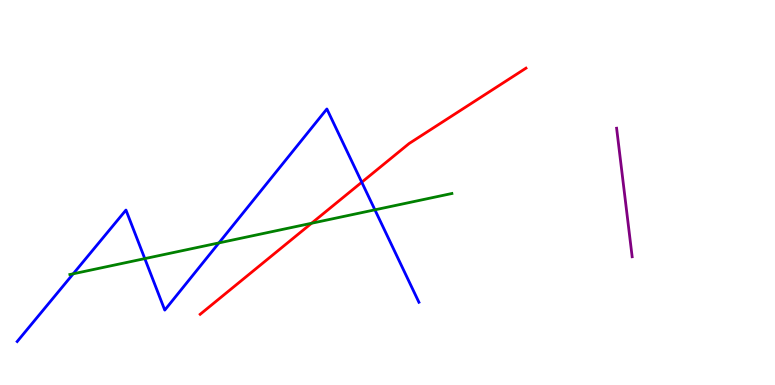[{'lines': ['blue', 'red'], 'intersections': [{'x': 4.67, 'y': 5.27}]}, {'lines': ['green', 'red'], 'intersections': [{'x': 4.02, 'y': 4.2}]}, {'lines': ['purple', 'red'], 'intersections': []}, {'lines': ['blue', 'green'], 'intersections': [{'x': 0.945, 'y': 2.89}, {'x': 1.87, 'y': 3.28}, {'x': 2.83, 'y': 3.69}, {'x': 4.84, 'y': 4.55}]}, {'lines': ['blue', 'purple'], 'intersections': []}, {'lines': ['green', 'purple'], 'intersections': []}]